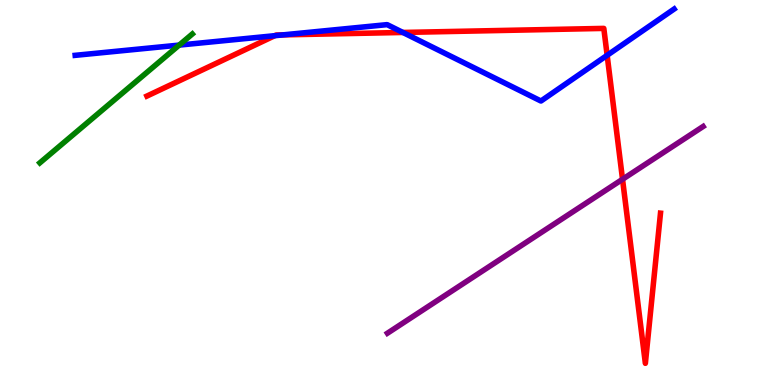[{'lines': ['blue', 'red'], 'intersections': [{'x': 3.55, 'y': 9.07}, {'x': 3.65, 'y': 9.09}, {'x': 5.2, 'y': 9.16}, {'x': 7.83, 'y': 8.56}]}, {'lines': ['green', 'red'], 'intersections': []}, {'lines': ['purple', 'red'], 'intersections': [{'x': 8.03, 'y': 5.34}]}, {'lines': ['blue', 'green'], 'intersections': [{'x': 2.31, 'y': 8.83}]}, {'lines': ['blue', 'purple'], 'intersections': []}, {'lines': ['green', 'purple'], 'intersections': []}]